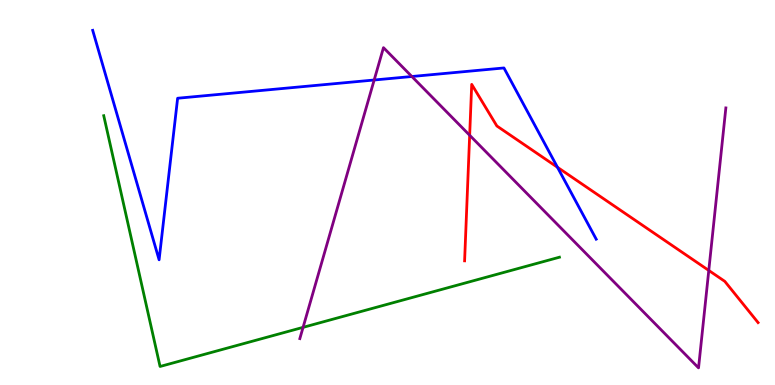[{'lines': ['blue', 'red'], 'intersections': [{'x': 7.19, 'y': 5.65}]}, {'lines': ['green', 'red'], 'intersections': []}, {'lines': ['purple', 'red'], 'intersections': [{'x': 6.06, 'y': 6.49}, {'x': 9.15, 'y': 2.98}]}, {'lines': ['blue', 'green'], 'intersections': []}, {'lines': ['blue', 'purple'], 'intersections': [{'x': 4.83, 'y': 7.92}, {'x': 5.31, 'y': 8.01}]}, {'lines': ['green', 'purple'], 'intersections': [{'x': 3.91, 'y': 1.5}]}]